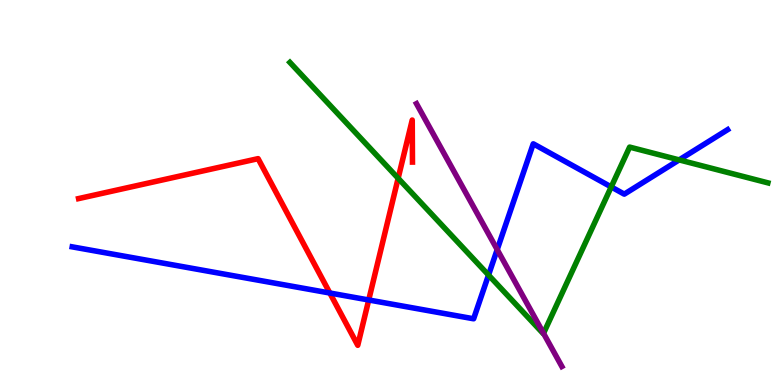[{'lines': ['blue', 'red'], 'intersections': [{'x': 4.26, 'y': 2.39}, {'x': 4.76, 'y': 2.21}]}, {'lines': ['green', 'red'], 'intersections': [{'x': 5.14, 'y': 5.37}]}, {'lines': ['purple', 'red'], 'intersections': []}, {'lines': ['blue', 'green'], 'intersections': [{'x': 6.3, 'y': 2.86}, {'x': 7.89, 'y': 5.14}, {'x': 8.76, 'y': 5.85}]}, {'lines': ['blue', 'purple'], 'intersections': [{'x': 6.42, 'y': 3.52}]}, {'lines': ['green', 'purple'], 'intersections': [{'x': 7.01, 'y': 1.34}]}]